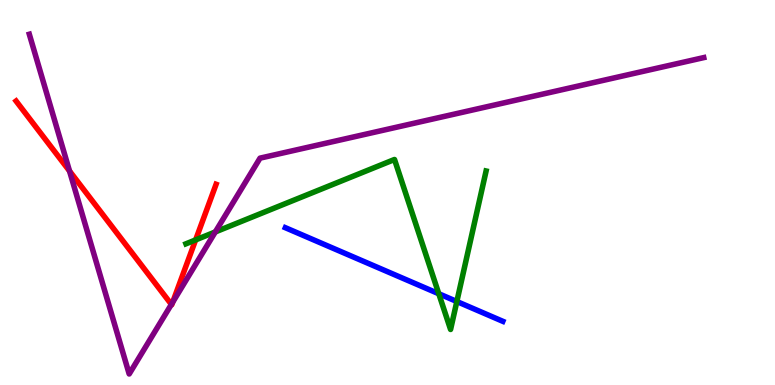[{'lines': ['blue', 'red'], 'intersections': []}, {'lines': ['green', 'red'], 'intersections': [{'x': 2.52, 'y': 3.77}]}, {'lines': ['purple', 'red'], 'intersections': [{'x': 0.897, 'y': 5.56}, {'x': 2.21, 'y': 2.09}, {'x': 2.23, 'y': 2.15}]}, {'lines': ['blue', 'green'], 'intersections': [{'x': 5.66, 'y': 2.37}, {'x': 5.89, 'y': 2.17}]}, {'lines': ['blue', 'purple'], 'intersections': []}, {'lines': ['green', 'purple'], 'intersections': [{'x': 2.78, 'y': 3.98}]}]